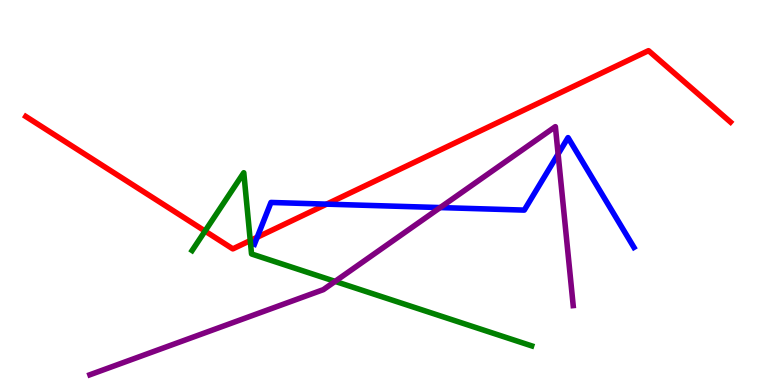[{'lines': ['blue', 'red'], 'intersections': [{'x': 3.32, 'y': 3.84}, {'x': 4.21, 'y': 4.7}]}, {'lines': ['green', 'red'], 'intersections': [{'x': 2.65, 'y': 4.0}, {'x': 3.23, 'y': 3.75}]}, {'lines': ['purple', 'red'], 'intersections': []}, {'lines': ['blue', 'green'], 'intersections': []}, {'lines': ['blue', 'purple'], 'intersections': [{'x': 5.68, 'y': 4.61}, {'x': 7.2, 'y': 6.0}]}, {'lines': ['green', 'purple'], 'intersections': [{'x': 4.32, 'y': 2.69}]}]